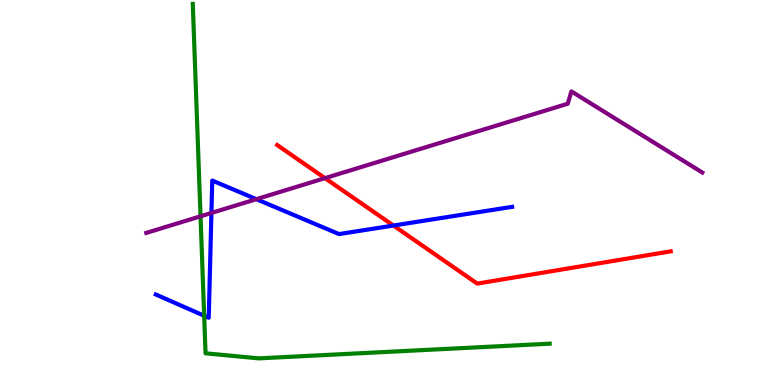[{'lines': ['blue', 'red'], 'intersections': [{'x': 5.08, 'y': 4.14}]}, {'lines': ['green', 'red'], 'intersections': []}, {'lines': ['purple', 'red'], 'intersections': [{'x': 4.19, 'y': 5.37}]}, {'lines': ['blue', 'green'], 'intersections': [{'x': 2.63, 'y': 1.8}]}, {'lines': ['blue', 'purple'], 'intersections': [{'x': 2.73, 'y': 4.47}, {'x': 3.31, 'y': 4.83}]}, {'lines': ['green', 'purple'], 'intersections': [{'x': 2.59, 'y': 4.38}]}]